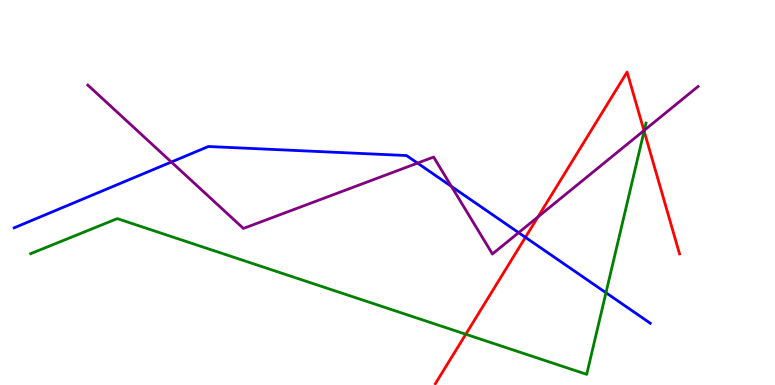[{'lines': ['blue', 'red'], 'intersections': [{'x': 6.78, 'y': 3.84}]}, {'lines': ['green', 'red'], 'intersections': [{'x': 6.01, 'y': 1.32}, {'x': 8.31, 'y': 6.59}]}, {'lines': ['purple', 'red'], 'intersections': [{'x': 6.94, 'y': 4.37}, {'x': 8.31, 'y': 6.61}]}, {'lines': ['blue', 'green'], 'intersections': [{'x': 7.82, 'y': 2.4}]}, {'lines': ['blue', 'purple'], 'intersections': [{'x': 2.21, 'y': 5.79}, {'x': 5.39, 'y': 5.76}, {'x': 5.83, 'y': 5.16}, {'x': 6.69, 'y': 3.96}]}, {'lines': ['green', 'purple'], 'intersections': [{'x': 8.31, 'y': 6.62}]}]